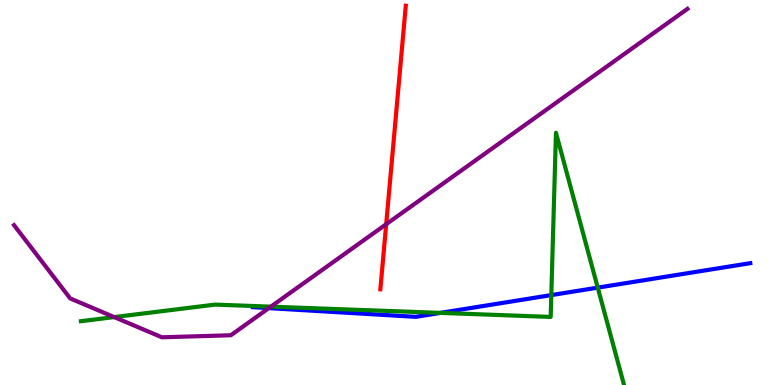[{'lines': ['blue', 'red'], 'intersections': []}, {'lines': ['green', 'red'], 'intersections': []}, {'lines': ['purple', 'red'], 'intersections': [{'x': 4.98, 'y': 4.18}]}, {'lines': ['blue', 'green'], 'intersections': [{'x': 5.68, 'y': 1.87}, {'x': 7.11, 'y': 2.34}, {'x': 7.71, 'y': 2.53}]}, {'lines': ['blue', 'purple'], 'intersections': [{'x': 3.47, 'y': 2.0}]}, {'lines': ['green', 'purple'], 'intersections': [{'x': 1.47, 'y': 1.76}, {'x': 3.49, 'y': 2.03}]}]